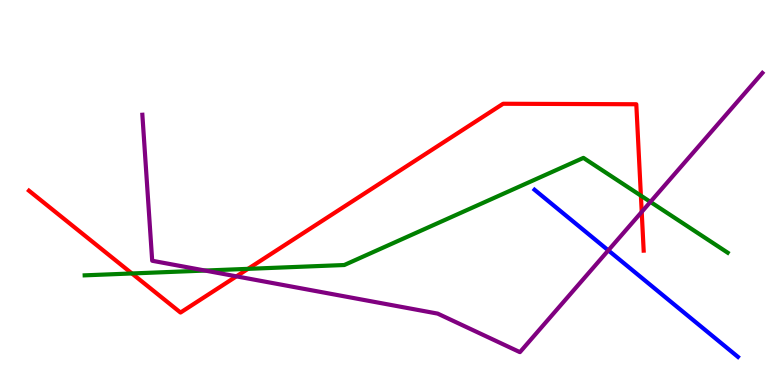[{'lines': ['blue', 'red'], 'intersections': []}, {'lines': ['green', 'red'], 'intersections': [{'x': 1.7, 'y': 2.9}, {'x': 3.2, 'y': 3.02}, {'x': 8.27, 'y': 4.92}]}, {'lines': ['purple', 'red'], 'intersections': [{'x': 3.05, 'y': 2.82}, {'x': 8.28, 'y': 4.5}]}, {'lines': ['blue', 'green'], 'intersections': []}, {'lines': ['blue', 'purple'], 'intersections': [{'x': 7.85, 'y': 3.5}]}, {'lines': ['green', 'purple'], 'intersections': [{'x': 2.65, 'y': 2.97}, {'x': 8.39, 'y': 4.76}]}]